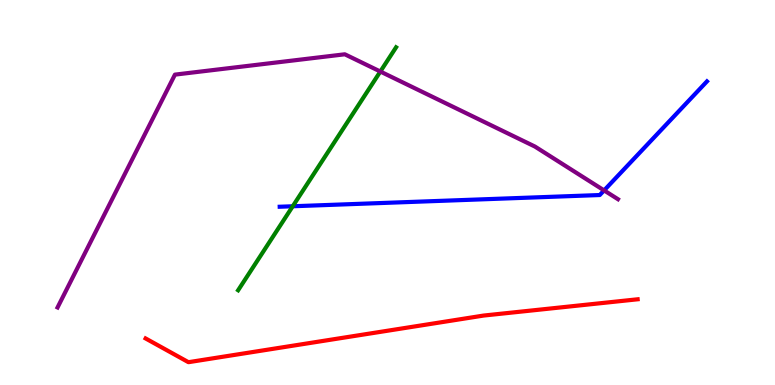[{'lines': ['blue', 'red'], 'intersections': []}, {'lines': ['green', 'red'], 'intersections': []}, {'lines': ['purple', 'red'], 'intersections': []}, {'lines': ['blue', 'green'], 'intersections': [{'x': 3.78, 'y': 4.64}]}, {'lines': ['blue', 'purple'], 'intersections': [{'x': 7.79, 'y': 5.05}]}, {'lines': ['green', 'purple'], 'intersections': [{'x': 4.91, 'y': 8.14}]}]